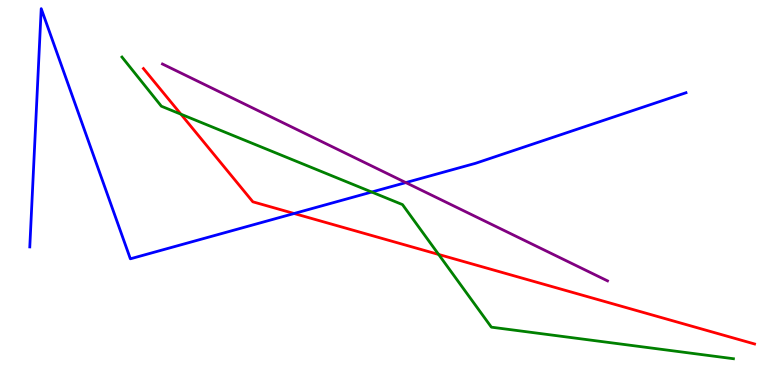[{'lines': ['blue', 'red'], 'intersections': [{'x': 3.8, 'y': 4.45}]}, {'lines': ['green', 'red'], 'intersections': [{'x': 2.33, 'y': 7.03}, {'x': 5.66, 'y': 3.39}]}, {'lines': ['purple', 'red'], 'intersections': []}, {'lines': ['blue', 'green'], 'intersections': [{'x': 4.8, 'y': 5.01}]}, {'lines': ['blue', 'purple'], 'intersections': [{'x': 5.24, 'y': 5.26}]}, {'lines': ['green', 'purple'], 'intersections': []}]